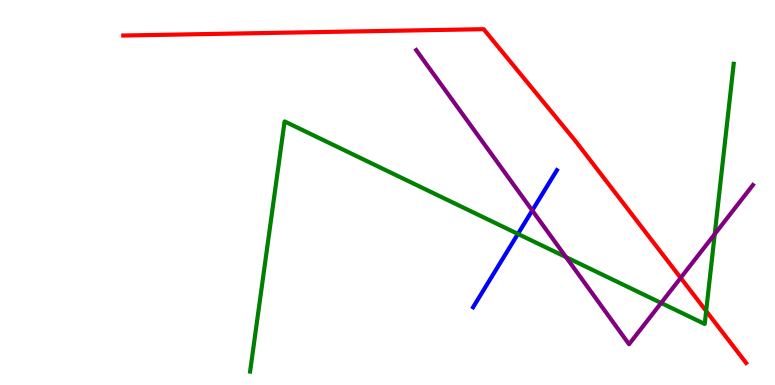[{'lines': ['blue', 'red'], 'intersections': []}, {'lines': ['green', 'red'], 'intersections': [{'x': 9.11, 'y': 1.92}]}, {'lines': ['purple', 'red'], 'intersections': [{'x': 8.78, 'y': 2.78}]}, {'lines': ['blue', 'green'], 'intersections': [{'x': 6.68, 'y': 3.92}]}, {'lines': ['blue', 'purple'], 'intersections': [{'x': 6.87, 'y': 4.53}]}, {'lines': ['green', 'purple'], 'intersections': [{'x': 7.3, 'y': 3.32}, {'x': 8.53, 'y': 2.13}, {'x': 9.22, 'y': 3.92}]}]